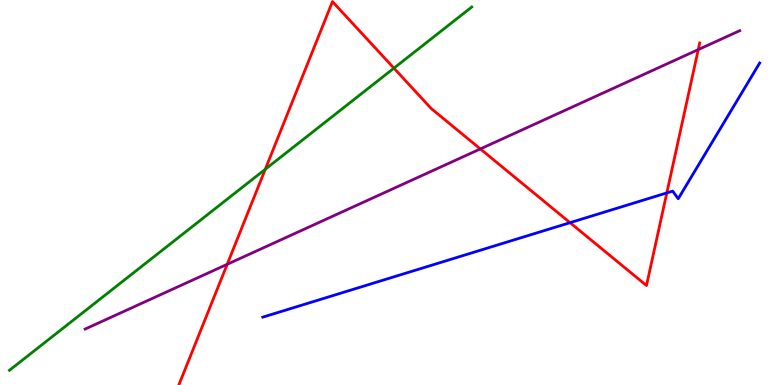[{'lines': ['blue', 'red'], 'intersections': [{'x': 7.36, 'y': 4.22}, {'x': 8.6, 'y': 4.99}]}, {'lines': ['green', 'red'], 'intersections': [{'x': 3.42, 'y': 5.6}, {'x': 5.08, 'y': 8.23}]}, {'lines': ['purple', 'red'], 'intersections': [{'x': 2.93, 'y': 3.13}, {'x': 6.2, 'y': 6.13}, {'x': 9.01, 'y': 8.71}]}, {'lines': ['blue', 'green'], 'intersections': []}, {'lines': ['blue', 'purple'], 'intersections': []}, {'lines': ['green', 'purple'], 'intersections': []}]